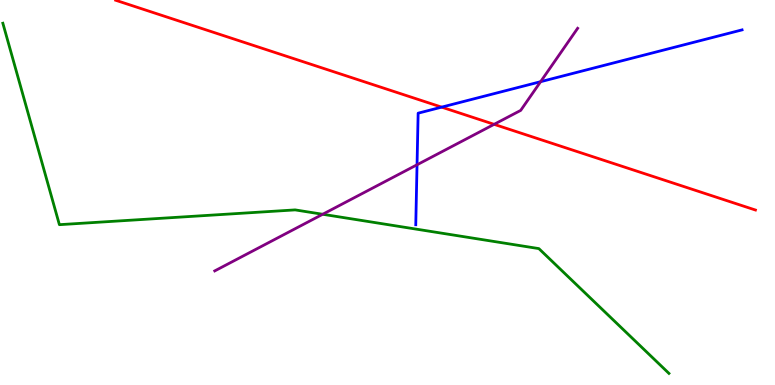[{'lines': ['blue', 'red'], 'intersections': [{'x': 5.7, 'y': 7.22}]}, {'lines': ['green', 'red'], 'intersections': []}, {'lines': ['purple', 'red'], 'intersections': [{'x': 6.38, 'y': 6.77}]}, {'lines': ['blue', 'green'], 'intersections': []}, {'lines': ['blue', 'purple'], 'intersections': [{'x': 5.38, 'y': 5.72}, {'x': 6.98, 'y': 7.88}]}, {'lines': ['green', 'purple'], 'intersections': [{'x': 4.16, 'y': 4.43}]}]